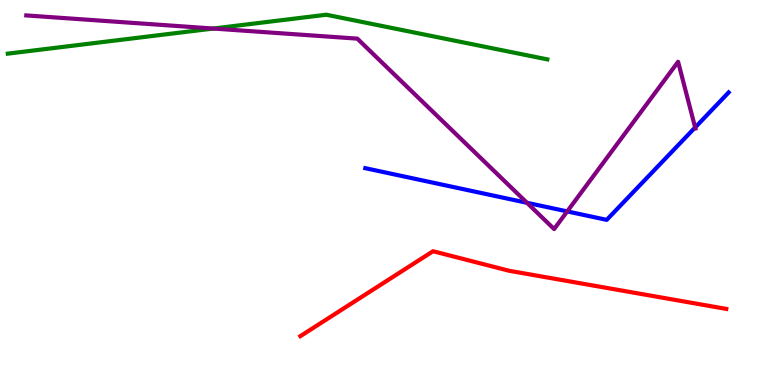[{'lines': ['blue', 'red'], 'intersections': []}, {'lines': ['green', 'red'], 'intersections': []}, {'lines': ['purple', 'red'], 'intersections': []}, {'lines': ['blue', 'green'], 'intersections': []}, {'lines': ['blue', 'purple'], 'intersections': [{'x': 6.8, 'y': 4.73}, {'x': 7.32, 'y': 4.51}, {'x': 8.97, 'y': 6.69}]}, {'lines': ['green', 'purple'], 'intersections': [{'x': 2.75, 'y': 9.26}]}]